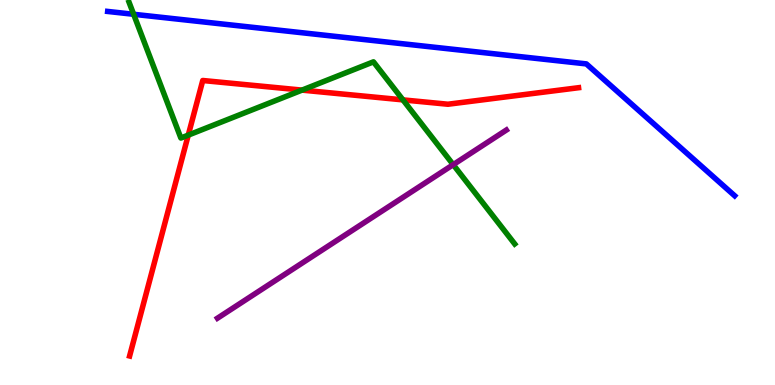[{'lines': ['blue', 'red'], 'intersections': []}, {'lines': ['green', 'red'], 'intersections': [{'x': 2.43, 'y': 6.49}, {'x': 3.9, 'y': 7.66}, {'x': 5.2, 'y': 7.41}]}, {'lines': ['purple', 'red'], 'intersections': []}, {'lines': ['blue', 'green'], 'intersections': [{'x': 1.72, 'y': 9.63}]}, {'lines': ['blue', 'purple'], 'intersections': []}, {'lines': ['green', 'purple'], 'intersections': [{'x': 5.85, 'y': 5.72}]}]